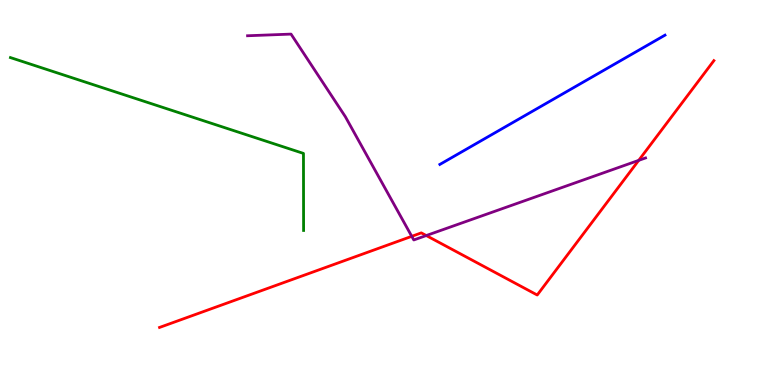[{'lines': ['blue', 'red'], 'intersections': []}, {'lines': ['green', 'red'], 'intersections': []}, {'lines': ['purple', 'red'], 'intersections': [{'x': 5.31, 'y': 3.86}, {'x': 5.5, 'y': 3.88}, {'x': 8.24, 'y': 5.83}]}, {'lines': ['blue', 'green'], 'intersections': []}, {'lines': ['blue', 'purple'], 'intersections': []}, {'lines': ['green', 'purple'], 'intersections': []}]